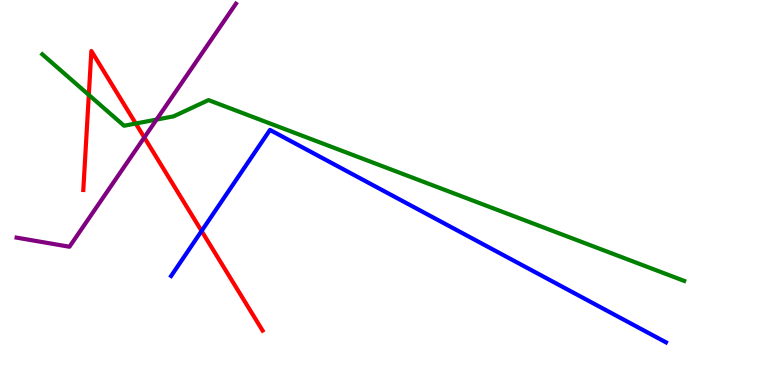[{'lines': ['blue', 'red'], 'intersections': [{'x': 2.6, 'y': 4.0}]}, {'lines': ['green', 'red'], 'intersections': [{'x': 1.15, 'y': 7.53}, {'x': 1.75, 'y': 6.79}]}, {'lines': ['purple', 'red'], 'intersections': [{'x': 1.86, 'y': 6.43}]}, {'lines': ['blue', 'green'], 'intersections': []}, {'lines': ['blue', 'purple'], 'intersections': []}, {'lines': ['green', 'purple'], 'intersections': [{'x': 2.02, 'y': 6.89}]}]